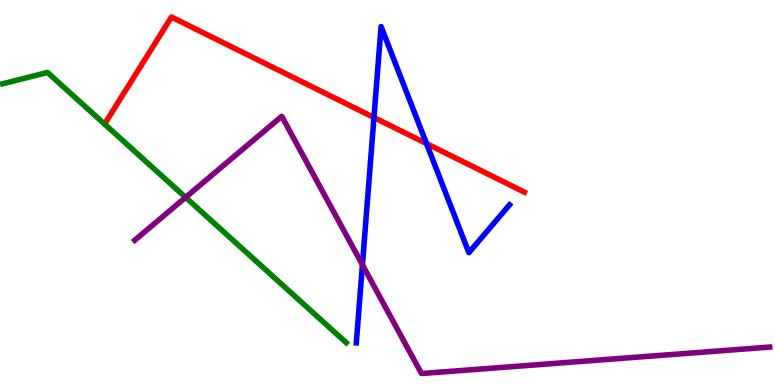[{'lines': ['blue', 'red'], 'intersections': [{'x': 4.83, 'y': 6.95}, {'x': 5.5, 'y': 6.27}]}, {'lines': ['green', 'red'], 'intersections': []}, {'lines': ['purple', 'red'], 'intersections': []}, {'lines': ['blue', 'green'], 'intersections': []}, {'lines': ['blue', 'purple'], 'intersections': [{'x': 4.68, 'y': 3.12}]}, {'lines': ['green', 'purple'], 'intersections': [{'x': 2.39, 'y': 4.87}]}]